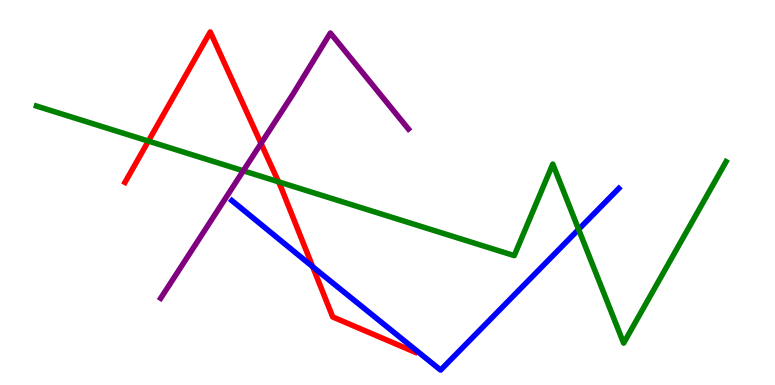[{'lines': ['blue', 'red'], 'intersections': [{'x': 4.03, 'y': 3.07}]}, {'lines': ['green', 'red'], 'intersections': [{'x': 1.91, 'y': 6.34}, {'x': 3.59, 'y': 5.28}]}, {'lines': ['purple', 'red'], 'intersections': [{'x': 3.37, 'y': 6.27}]}, {'lines': ['blue', 'green'], 'intersections': [{'x': 7.47, 'y': 4.04}]}, {'lines': ['blue', 'purple'], 'intersections': []}, {'lines': ['green', 'purple'], 'intersections': [{'x': 3.14, 'y': 5.56}]}]